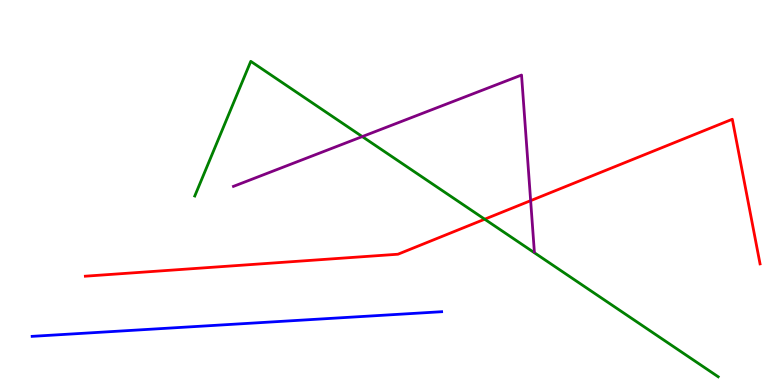[{'lines': ['blue', 'red'], 'intersections': []}, {'lines': ['green', 'red'], 'intersections': [{'x': 6.25, 'y': 4.31}]}, {'lines': ['purple', 'red'], 'intersections': [{'x': 6.85, 'y': 4.79}]}, {'lines': ['blue', 'green'], 'intersections': []}, {'lines': ['blue', 'purple'], 'intersections': []}, {'lines': ['green', 'purple'], 'intersections': [{'x': 4.67, 'y': 6.45}]}]